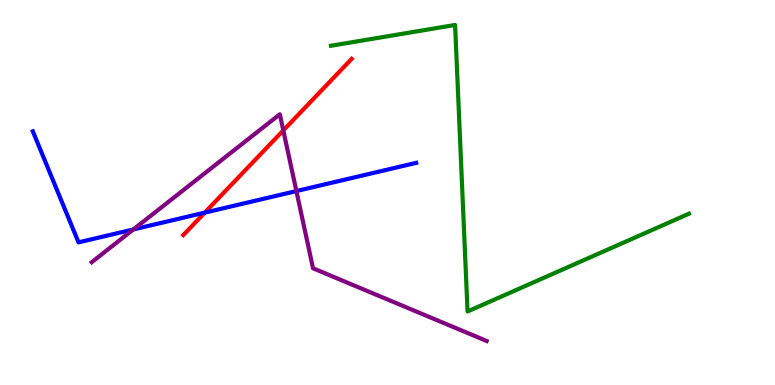[{'lines': ['blue', 'red'], 'intersections': [{'x': 2.64, 'y': 4.48}]}, {'lines': ['green', 'red'], 'intersections': []}, {'lines': ['purple', 'red'], 'intersections': [{'x': 3.66, 'y': 6.61}]}, {'lines': ['blue', 'green'], 'intersections': []}, {'lines': ['blue', 'purple'], 'intersections': [{'x': 1.72, 'y': 4.04}, {'x': 3.82, 'y': 5.04}]}, {'lines': ['green', 'purple'], 'intersections': []}]